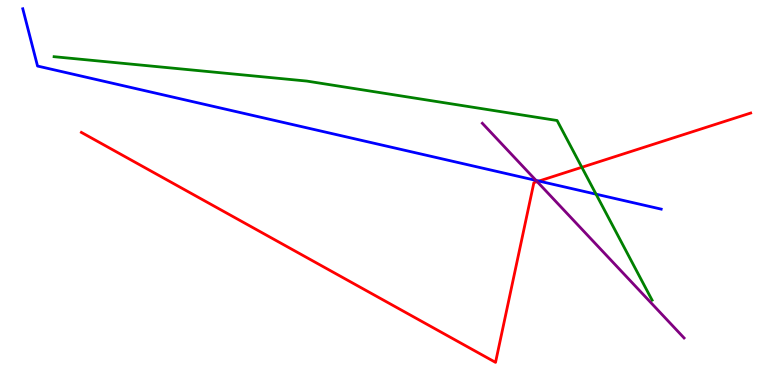[{'lines': ['blue', 'red'], 'intersections': [{'x': 6.95, 'y': 5.3}]}, {'lines': ['green', 'red'], 'intersections': [{'x': 7.51, 'y': 5.66}]}, {'lines': ['purple', 'red'], 'intersections': [{'x': 6.93, 'y': 5.28}]}, {'lines': ['blue', 'green'], 'intersections': [{'x': 7.69, 'y': 4.96}]}, {'lines': ['blue', 'purple'], 'intersections': [{'x': 6.92, 'y': 5.31}]}, {'lines': ['green', 'purple'], 'intersections': []}]